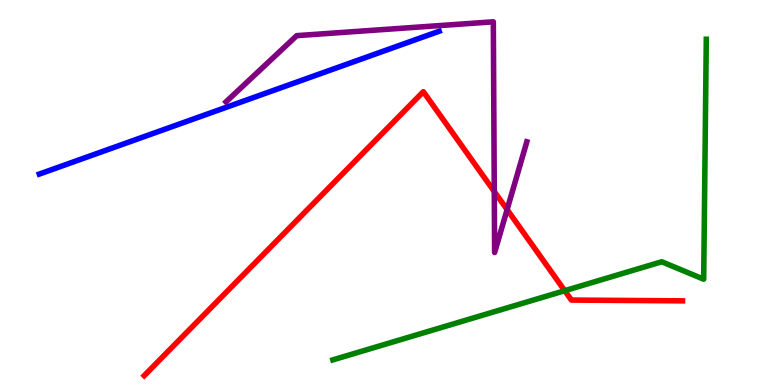[{'lines': ['blue', 'red'], 'intersections': []}, {'lines': ['green', 'red'], 'intersections': [{'x': 7.29, 'y': 2.45}]}, {'lines': ['purple', 'red'], 'intersections': [{'x': 6.38, 'y': 5.03}, {'x': 6.54, 'y': 4.56}]}, {'lines': ['blue', 'green'], 'intersections': []}, {'lines': ['blue', 'purple'], 'intersections': []}, {'lines': ['green', 'purple'], 'intersections': []}]